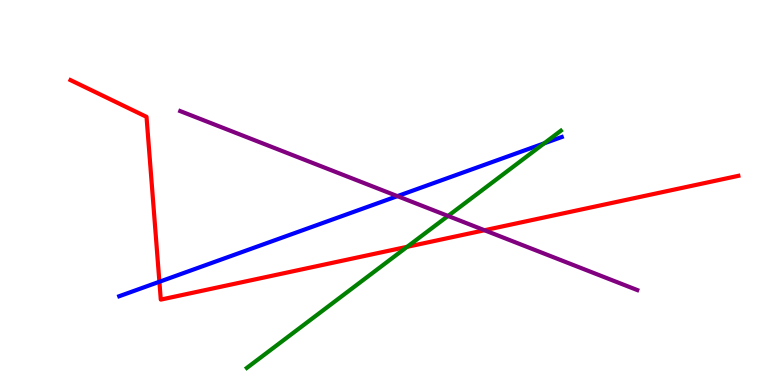[{'lines': ['blue', 'red'], 'intersections': [{'x': 2.06, 'y': 2.68}]}, {'lines': ['green', 'red'], 'intersections': [{'x': 5.25, 'y': 3.59}]}, {'lines': ['purple', 'red'], 'intersections': [{'x': 6.25, 'y': 4.02}]}, {'lines': ['blue', 'green'], 'intersections': [{'x': 7.02, 'y': 6.28}]}, {'lines': ['blue', 'purple'], 'intersections': [{'x': 5.13, 'y': 4.91}]}, {'lines': ['green', 'purple'], 'intersections': [{'x': 5.78, 'y': 4.39}]}]